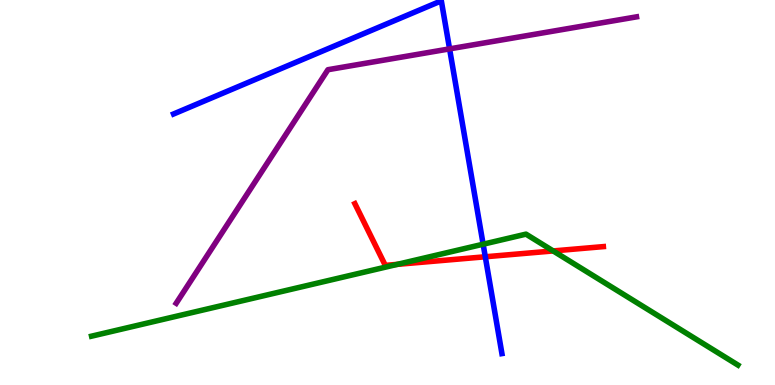[{'lines': ['blue', 'red'], 'intersections': [{'x': 6.26, 'y': 3.33}]}, {'lines': ['green', 'red'], 'intersections': [{'x': 5.13, 'y': 3.13}, {'x': 7.14, 'y': 3.48}]}, {'lines': ['purple', 'red'], 'intersections': []}, {'lines': ['blue', 'green'], 'intersections': [{'x': 6.23, 'y': 3.66}]}, {'lines': ['blue', 'purple'], 'intersections': [{'x': 5.8, 'y': 8.73}]}, {'lines': ['green', 'purple'], 'intersections': []}]